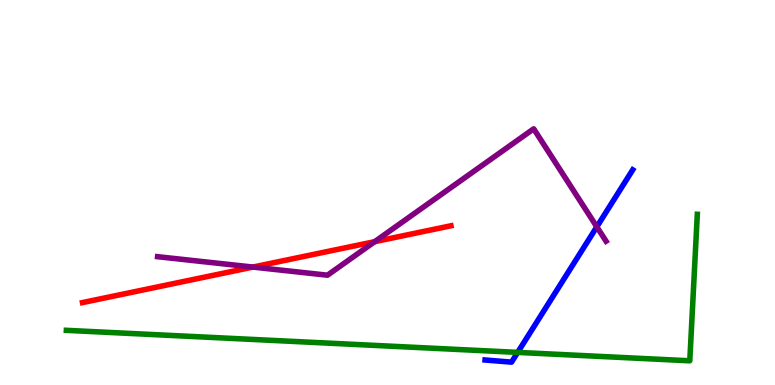[{'lines': ['blue', 'red'], 'intersections': []}, {'lines': ['green', 'red'], 'intersections': []}, {'lines': ['purple', 'red'], 'intersections': [{'x': 3.26, 'y': 3.06}, {'x': 4.83, 'y': 3.72}]}, {'lines': ['blue', 'green'], 'intersections': [{'x': 6.68, 'y': 0.847}]}, {'lines': ['blue', 'purple'], 'intersections': [{'x': 7.7, 'y': 4.11}]}, {'lines': ['green', 'purple'], 'intersections': []}]